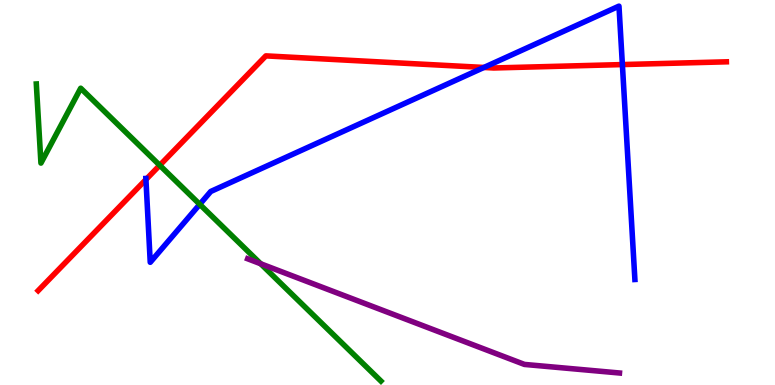[{'lines': ['blue', 'red'], 'intersections': [{'x': 1.88, 'y': 5.34}, {'x': 6.24, 'y': 8.25}, {'x': 8.03, 'y': 8.32}]}, {'lines': ['green', 'red'], 'intersections': [{'x': 2.06, 'y': 5.71}]}, {'lines': ['purple', 'red'], 'intersections': []}, {'lines': ['blue', 'green'], 'intersections': [{'x': 2.58, 'y': 4.69}]}, {'lines': ['blue', 'purple'], 'intersections': []}, {'lines': ['green', 'purple'], 'intersections': [{'x': 3.36, 'y': 3.15}]}]